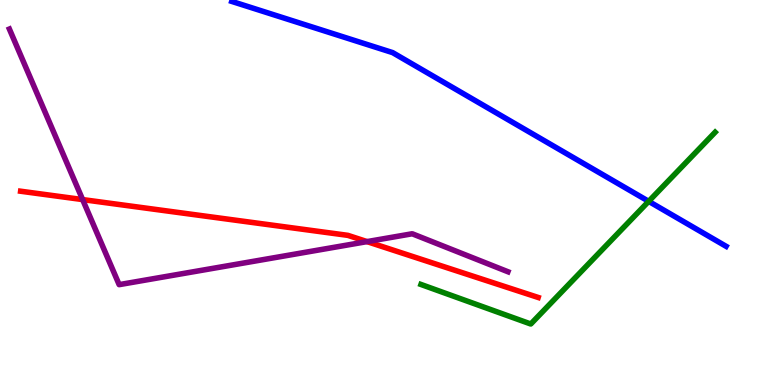[{'lines': ['blue', 'red'], 'intersections': []}, {'lines': ['green', 'red'], 'intersections': []}, {'lines': ['purple', 'red'], 'intersections': [{'x': 1.07, 'y': 4.82}, {'x': 4.74, 'y': 3.72}]}, {'lines': ['blue', 'green'], 'intersections': [{'x': 8.37, 'y': 4.77}]}, {'lines': ['blue', 'purple'], 'intersections': []}, {'lines': ['green', 'purple'], 'intersections': []}]